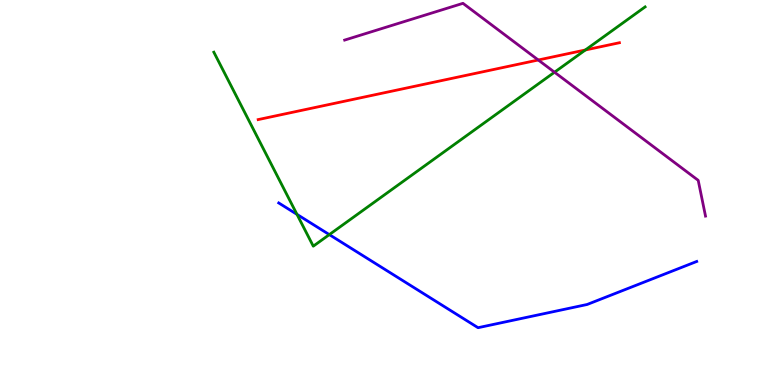[{'lines': ['blue', 'red'], 'intersections': []}, {'lines': ['green', 'red'], 'intersections': [{'x': 7.55, 'y': 8.7}]}, {'lines': ['purple', 'red'], 'intersections': [{'x': 6.95, 'y': 8.44}]}, {'lines': ['blue', 'green'], 'intersections': [{'x': 3.83, 'y': 4.43}, {'x': 4.25, 'y': 3.91}]}, {'lines': ['blue', 'purple'], 'intersections': []}, {'lines': ['green', 'purple'], 'intersections': [{'x': 7.16, 'y': 8.12}]}]